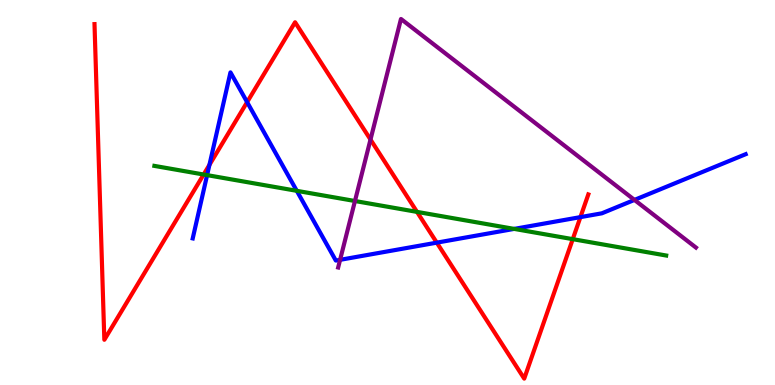[{'lines': ['blue', 'red'], 'intersections': [{'x': 2.7, 'y': 5.72}, {'x': 3.19, 'y': 7.35}, {'x': 5.64, 'y': 3.7}, {'x': 7.49, 'y': 4.36}]}, {'lines': ['green', 'red'], 'intersections': [{'x': 2.63, 'y': 5.47}, {'x': 5.38, 'y': 4.5}, {'x': 7.39, 'y': 3.79}]}, {'lines': ['purple', 'red'], 'intersections': [{'x': 4.78, 'y': 6.38}]}, {'lines': ['blue', 'green'], 'intersections': [{'x': 2.67, 'y': 5.45}, {'x': 3.83, 'y': 5.04}, {'x': 6.63, 'y': 4.05}]}, {'lines': ['blue', 'purple'], 'intersections': [{'x': 4.39, 'y': 3.25}, {'x': 8.19, 'y': 4.81}]}, {'lines': ['green', 'purple'], 'intersections': [{'x': 4.58, 'y': 4.78}]}]